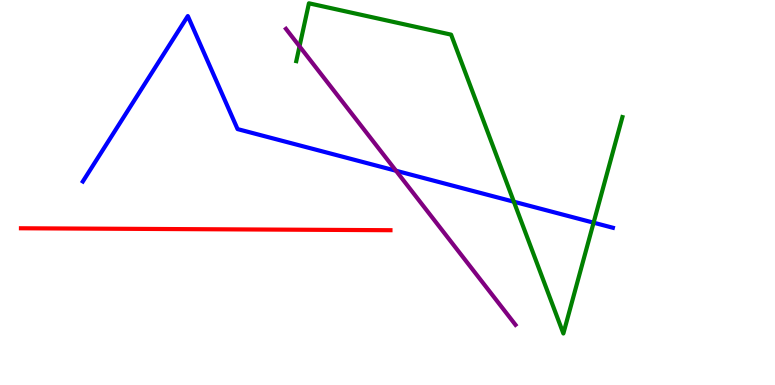[{'lines': ['blue', 'red'], 'intersections': []}, {'lines': ['green', 'red'], 'intersections': []}, {'lines': ['purple', 'red'], 'intersections': []}, {'lines': ['blue', 'green'], 'intersections': [{'x': 6.63, 'y': 4.76}, {'x': 7.66, 'y': 4.22}]}, {'lines': ['blue', 'purple'], 'intersections': [{'x': 5.11, 'y': 5.57}]}, {'lines': ['green', 'purple'], 'intersections': [{'x': 3.86, 'y': 8.8}]}]